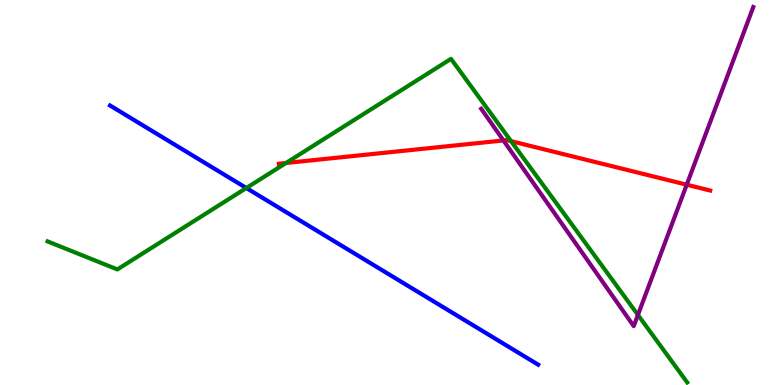[{'lines': ['blue', 'red'], 'intersections': []}, {'lines': ['green', 'red'], 'intersections': [{'x': 3.69, 'y': 5.77}, {'x': 6.59, 'y': 6.33}]}, {'lines': ['purple', 'red'], 'intersections': [{'x': 6.5, 'y': 6.35}, {'x': 8.86, 'y': 5.2}]}, {'lines': ['blue', 'green'], 'intersections': [{'x': 3.18, 'y': 5.12}]}, {'lines': ['blue', 'purple'], 'intersections': []}, {'lines': ['green', 'purple'], 'intersections': [{'x': 8.23, 'y': 1.82}]}]